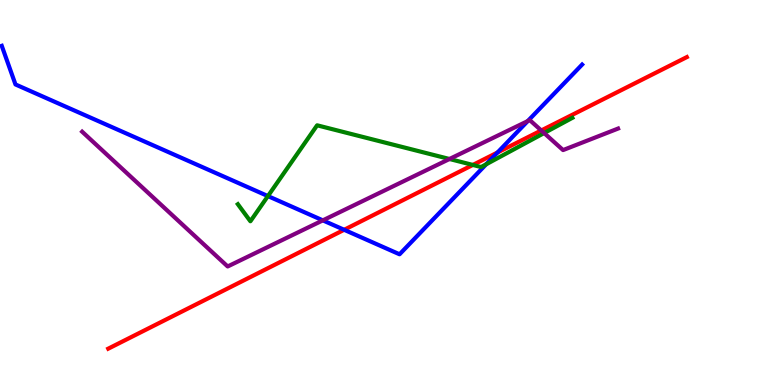[{'lines': ['blue', 'red'], 'intersections': [{'x': 4.44, 'y': 4.03}, {'x': 6.42, 'y': 6.04}]}, {'lines': ['green', 'red'], 'intersections': [{'x': 6.1, 'y': 5.72}]}, {'lines': ['purple', 'red'], 'intersections': [{'x': 6.98, 'y': 6.61}]}, {'lines': ['blue', 'green'], 'intersections': [{'x': 3.46, 'y': 4.91}, {'x': 6.27, 'y': 5.73}]}, {'lines': ['blue', 'purple'], 'intersections': [{'x': 4.17, 'y': 4.28}, {'x': 6.81, 'y': 6.86}]}, {'lines': ['green', 'purple'], 'intersections': [{'x': 5.8, 'y': 5.87}, {'x': 7.02, 'y': 6.54}]}]